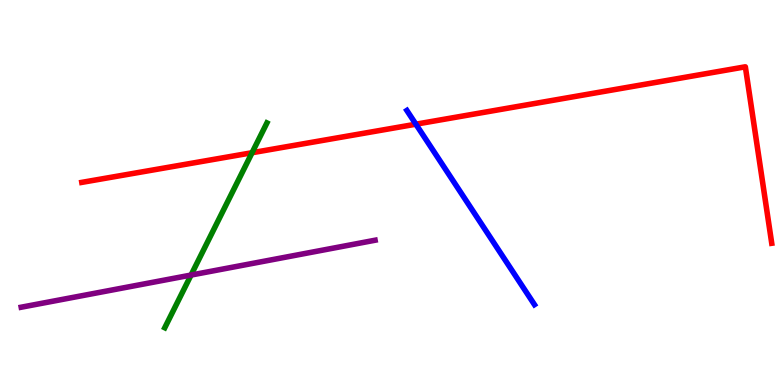[{'lines': ['blue', 'red'], 'intersections': [{'x': 5.37, 'y': 6.77}]}, {'lines': ['green', 'red'], 'intersections': [{'x': 3.25, 'y': 6.03}]}, {'lines': ['purple', 'red'], 'intersections': []}, {'lines': ['blue', 'green'], 'intersections': []}, {'lines': ['blue', 'purple'], 'intersections': []}, {'lines': ['green', 'purple'], 'intersections': [{'x': 2.47, 'y': 2.86}]}]